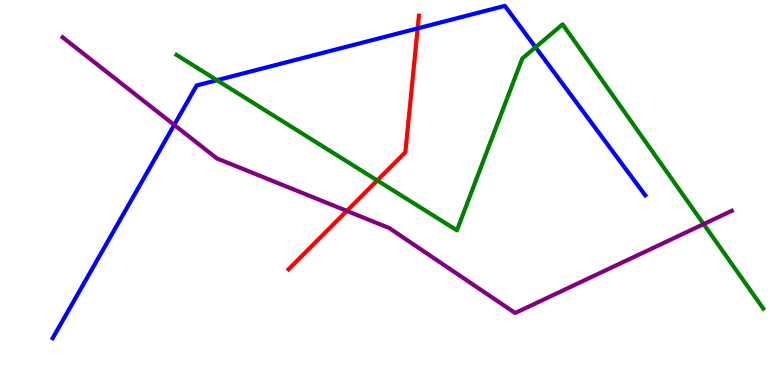[{'lines': ['blue', 'red'], 'intersections': [{'x': 5.39, 'y': 9.26}]}, {'lines': ['green', 'red'], 'intersections': [{'x': 4.87, 'y': 5.31}]}, {'lines': ['purple', 'red'], 'intersections': [{'x': 4.48, 'y': 4.52}]}, {'lines': ['blue', 'green'], 'intersections': [{'x': 2.8, 'y': 7.92}, {'x': 6.91, 'y': 8.77}]}, {'lines': ['blue', 'purple'], 'intersections': [{'x': 2.25, 'y': 6.76}]}, {'lines': ['green', 'purple'], 'intersections': [{'x': 9.08, 'y': 4.18}]}]